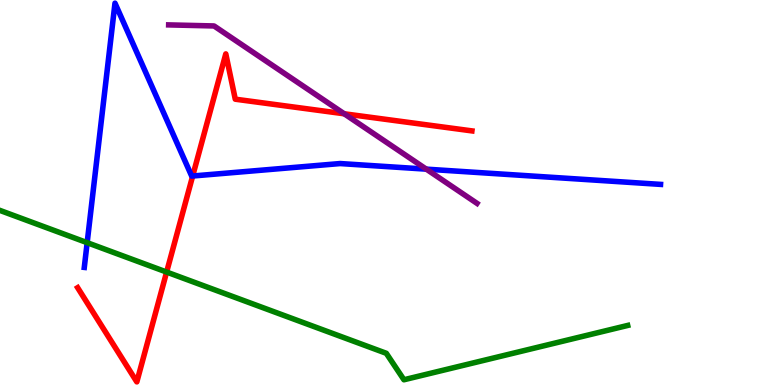[{'lines': ['blue', 'red'], 'intersections': [{'x': 2.49, 'y': 5.43}]}, {'lines': ['green', 'red'], 'intersections': [{'x': 2.15, 'y': 2.93}]}, {'lines': ['purple', 'red'], 'intersections': [{'x': 4.44, 'y': 7.04}]}, {'lines': ['blue', 'green'], 'intersections': [{'x': 1.12, 'y': 3.7}]}, {'lines': ['blue', 'purple'], 'intersections': [{'x': 5.5, 'y': 5.61}]}, {'lines': ['green', 'purple'], 'intersections': []}]